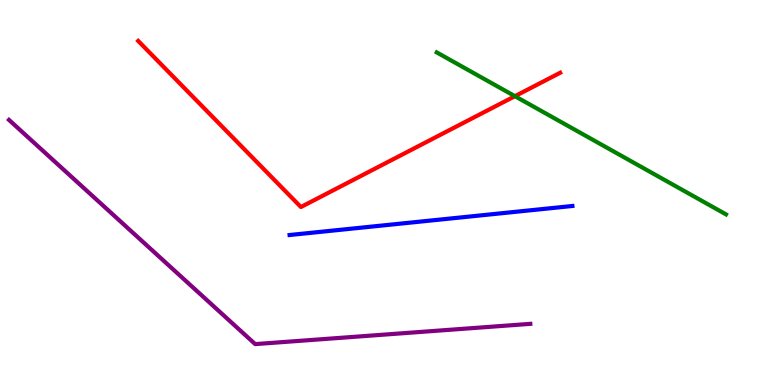[{'lines': ['blue', 'red'], 'intersections': []}, {'lines': ['green', 'red'], 'intersections': [{'x': 6.64, 'y': 7.5}]}, {'lines': ['purple', 'red'], 'intersections': []}, {'lines': ['blue', 'green'], 'intersections': []}, {'lines': ['blue', 'purple'], 'intersections': []}, {'lines': ['green', 'purple'], 'intersections': []}]